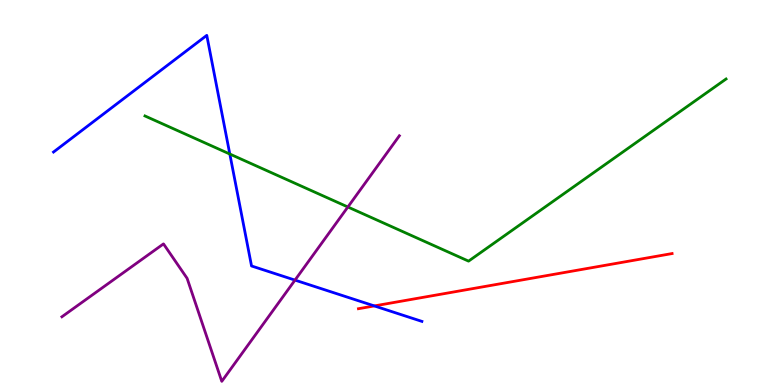[{'lines': ['blue', 'red'], 'intersections': [{'x': 4.83, 'y': 2.05}]}, {'lines': ['green', 'red'], 'intersections': []}, {'lines': ['purple', 'red'], 'intersections': []}, {'lines': ['blue', 'green'], 'intersections': [{'x': 2.97, 'y': 6.0}]}, {'lines': ['blue', 'purple'], 'intersections': [{'x': 3.81, 'y': 2.72}]}, {'lines': ['green', 'purple'], 'intersections': [{'x': 4.49, 'y': 4.62}]}]